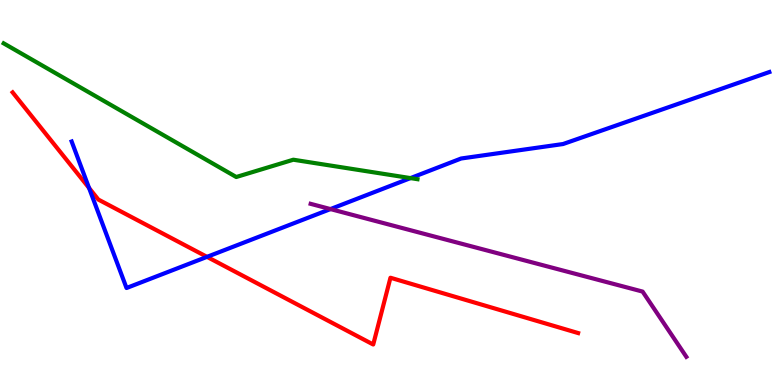[{'lines': ['blue', 'red'], 'intersections': [{'x': 1.15, 'y': 5.12}, {'x': 2.67, 'y': 3.33}]}, {'lines': ['green', 'red'], 'intersections': []}, {'lines': ['purple', 'red'], 'intersections': []}, {'lines': ['blue', 'green'], 'intersections': [{'x': 5.3, 'y': 5.37}]}, {'lines': ['blue', 'purple'], 'intersections': [{'x': 4.26, 'y': 4.57}]}, {'lines': ['green', 'purple'], 'intersections': []}]